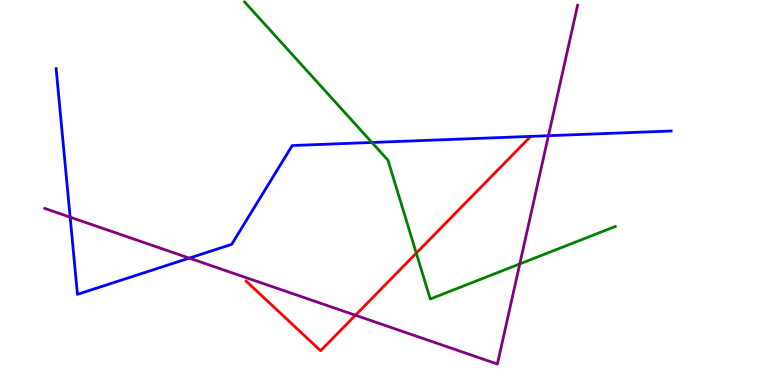[{'lines': ['blue', 'red'], 'intersections': []}, {'lines': ['green', 'red'], 'intersections': [{'x': 5.37, 'y': 3.43}]}, {'lines': ['purple', 'red'], 'intersections': [{'x': 4.59, 'y': 1.81}]}, {'lines': ['blue', 'green'], 'intersections': [{'x': 4.8, 'y': 6.3}]}, {'lines': ['blue', 'purple'], 'intersections': [{'x': 0.905, 'y': 4.36}, {'x': 2.44, 'y': 3.3}, {'x': 7.08, 'y': 6.48}]}, {'lines': ['green', 'purple'], 'intersections': [{'x': 6.71, 'y': 3.14}]}]